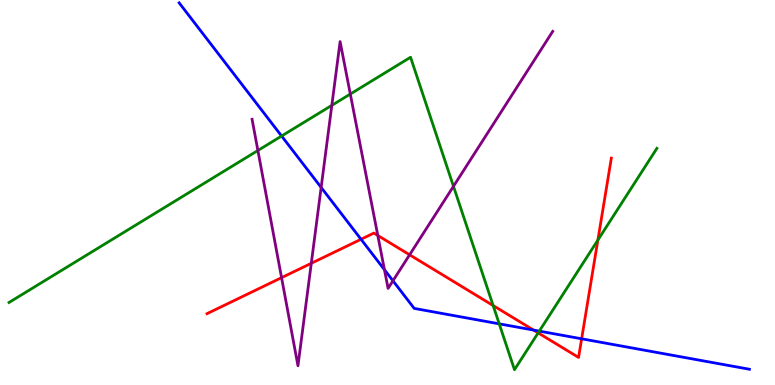[{'lines': ['blue', 'red'], 'intersections': [{'x': 4.66, 'y': 3.79}, {'x': 6.88, 'y': 1.43}, {'x': 7.51, 'y': 1.2}]}, {'lines': ['green', 'red'], 'intersections': [{'x': 6.36, 'y': 2.06}, {'x': 6.94, 'y': 1.35}, {'x': 7.71, 'y': 3.76}]}, {'lines': ['purple', 'red'], 'intersections': [{'x': 3.63, 'y': 2.79}, {'x': 4.02, 'y': 3.16}, {'x': 4.87, 'y': 3.88}, {'x': 5.29, 'y': 3.38}]}, {'lines': ['blue', 'green'], 'intersections': [{'x': 3.63, 'y': 6.47}, {'x': 6.44, 'y': 1.59}, {'x': 6.96, 'y': 1.4}]}, {'lines': ['blue', 'purple'], 'intersections': [{'x': 4.14, 'y': 5.13}, {'x': 4.96, 'y': 2.99}, {'x': 5.07, 'y': 2.71}]}, {'lines': ['green', 'purple'], 'intersections': [{'x': 3.33, 'y': 6.09}, {'x': 4.28, 'y': 7.26}, {'x': 4.52, 'y': 7.56}, {'x': 5.85, 'y': 5.16}]}]